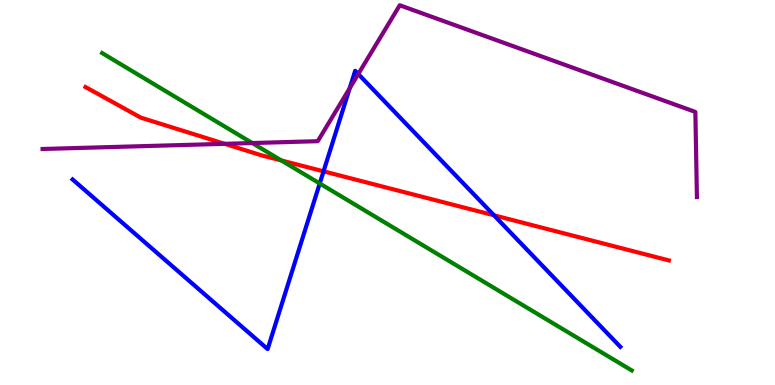[{'lines': ['blue', 'red'], 'intersections': [{'x': 4.17, 'y': 5.55}, {'x': 6.37, 'y': 4.41}]}, {'lines': ['green', 'red'], 'intersections': [{'x': 3.63, 'y': 5.83}]}, {'lines': ['purple', 'red'], 'intersections': [{'x': 2.9, 'y': 6.26}]}, {'lines': ['blue', 'green'], 'intersections': [{'x': 4.13, 'y': 5.23}]}, {'lines': ['blue', 'purple'], 'intersections': [{'x': 4.51, 'y': 7.71}, {'x': 4.62, 'y': 8.08}]}, {'lines': ['green', 'purple'], 'intersections': [{'x': 3.25, 'y': 6.28}]}]